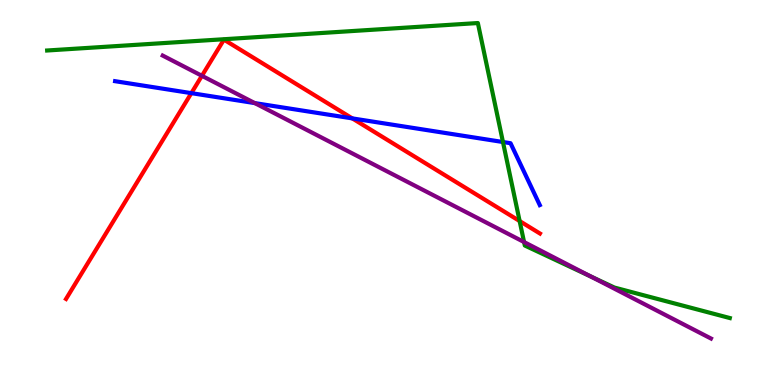[{'lines': ['blue', 'red'], 'intersections': [{'x': 2.47, 'y': 7.58}, {'x': 4.55, 'y': 6.92}]}, {'lines': ['green', 'red'], 'intersections': [{'x': 6.7, 'y': 4.26}]}, {'lines': ['purple', 'red'], 'intersections': [{'x': 2.61, 'y': 8.03}]}, {'lines': ['blue', 'green'], 'intersections': [{'x': 6.49, 'y': 6.31}]}, {'lines': ['blue', 'purple'], 'intersections': [{'x': 3.29, 'y': 7.32}]}, {'lines': ['green', 'purple'], 'intersections': [{'x': 6.76, 'y': 3.71}, {'x': 7.62, 'y': 2.82}]}]